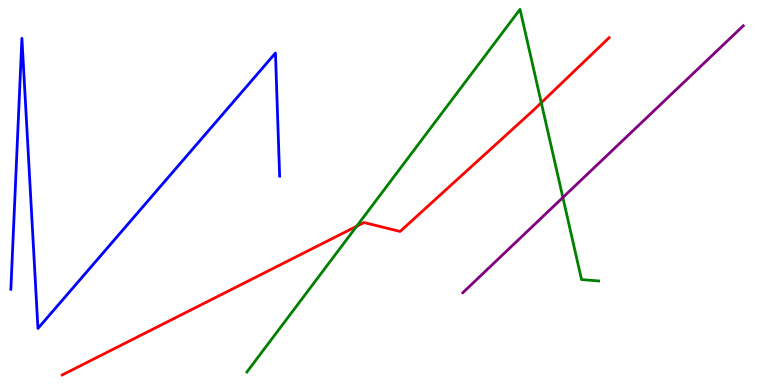[{'lines': ['blue', 'red'], 'intersections': []}, {'lines': ['green', 'red'], 'intersections': [{'x': 4.6, 'y': 4.12}, {'x': 6.98, 'y': 7.33}]}, {'lines': ['purple', 'red'], 'intersections': []}, {'lines': ['blue', 'green'], 'intersections': []}, {'lines': ['blue', 'purple'], 'intersections': []}, {'lines': ['green', 'purple'], 'intersections': [{'x': 7.26, 'y': 4.87}]}]